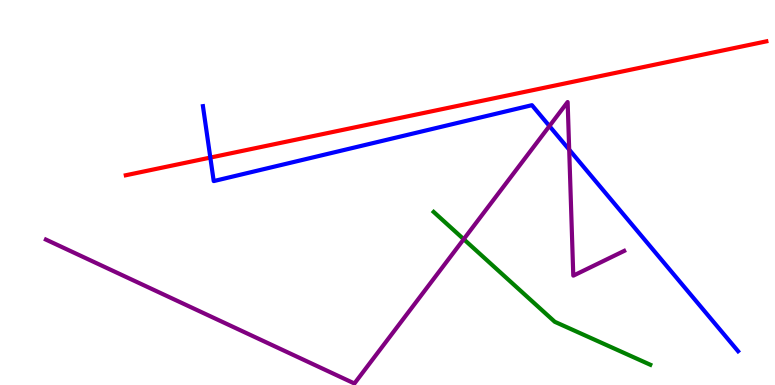[{'lines': ['blue', 'red'], 'intersections': [{'x': 2.71, 'y': 5.91}]}, {'lines': ['green', 'red'], 'intersections': []}, {'lines': ['purple', 'red'], 'intersections': []}, {'lines': ['blue', 'green'], 'intersections': []}, {'lines': ['blue', 'purple'], 'intersections': [{'x': 7.09, 'y': 6.73}, {'x': 7.34, 'y': 6.11}]}, {'lines': ['green', 'purple'], 'intersections': [{'x': 5.98, 'y': 3.79}]}]